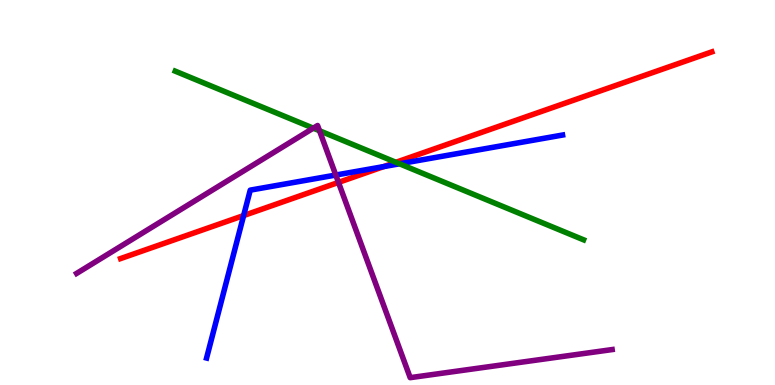[{'lines': ['blue', 'red'], 'intersections': [{'x': 3.14, 'y': 4.4}, {'x': 4.95, 'y': 5.67}]}, {'lines': ['green', 'red'], 'intersections': [{'x': 5.11, 'y': 5.78}]}, {'lines': ['purple', 'red'], 'intersections': [{'x': 4.37, 'y': 5.26}]}, {'lines': ['blue', 'green'], 'intersections': [{'x': 5.16, 'y': 5.75}]}, {'lines': ['blue', 'purple'], 'intersections': [{'x': 4.33, 'y': 5.45}]}, {'lines': ['green', 'purple'], 'intersections': [{'x': 4.04, 'y': 6.67}, {'x': 4.12, 'y': 6.6}]}]